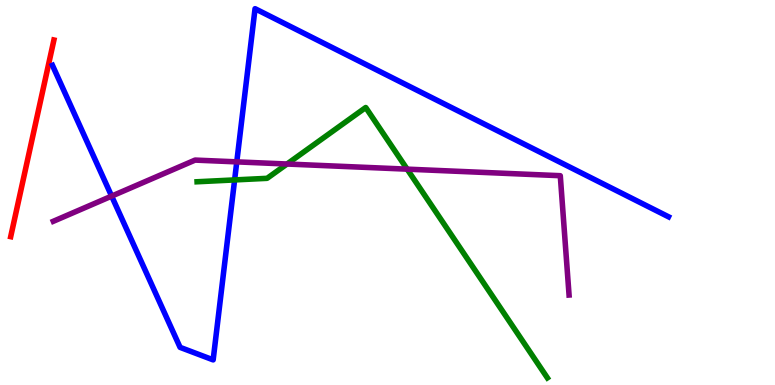[{'lines': ['blue', 'red'], 'intersections': []}, {'lines': ['green', 'red'], 'intersections': []}, {'lines': ['purple', 'red'], 'intersections': []}, {'lines': ['blue', 'green'], 'intersections': [{'x': 3.03, 'y': 5.33}]}, {'lines': ['blue', 'purple'], 'intersections': [{'x': 1.44, 'y': 4.91}, {'x': 3.06, 'y': 5.8}]}, {'lines': ['green', 'purple'], 'intersections': [{'x': 3.7, 'y': 5.74}, {'x': 5.25, 'y': 5.61}]}]